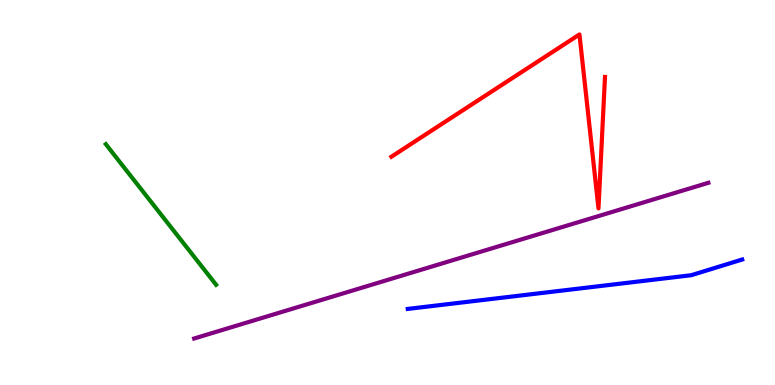[{'lines': ['blue', 'red'], 'intersections': []}, {'lines': ['green', 'red'], 'intersections': []}, {'lines': ['purple', 'red'], 'intersections': []}, {'lines': ['blue', 'green'], 'intersections': []}, {'lines': ['blue', 'purple'], 'intersections': []}, {'lines': ['green', 'purple'], 'intersections': []}]